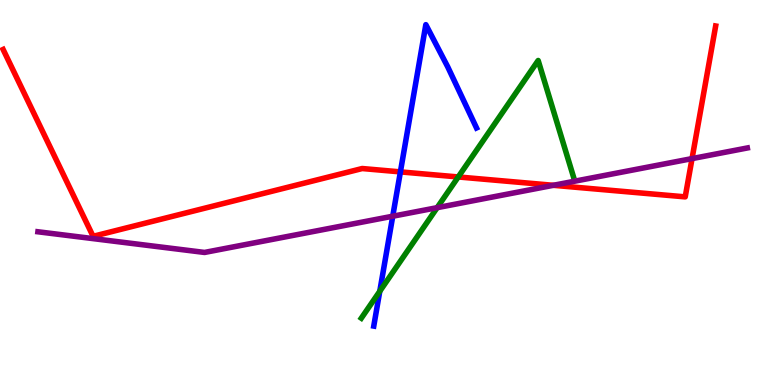[{'lines': ['blue', 'red'], 'intersections': [{'x': 5.17, 'y': 5.54}]}, {'lines': ['green', 'red'], 'intersections': [{'x': 5.91, 'y': 5.4}]}, {'lines': ['purple', 'red'], 'intersections': [{'x': 7.14, 'y': 5.19}, {'x': 8.93, 'y': 5.88}]}, {'lines': ['blue', 'green'], 'intersections': [{'x': 4.9, 'y': 2.43}]}, {'lines': ['blue', 'purple'], 'intersections': [{'x': 5.07, 'y': 4.38}]}, {'lines': ['green', 'purple'], 'intersections': [{'x': 5.64, 'y': 4.61}]}]